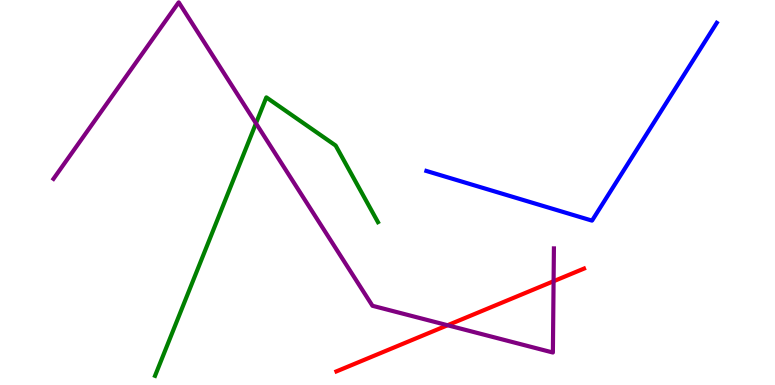[{'lines': ['blue', 'red'], 'intersections': []}, {'lines': ['green', 'red'], 'intersections': []}, {'lines': ['purple', 'red'], 'intersections': [{'x': 5.78, 'y': 1.55}, {'x': 7.14, 'y': 2.7}]}, {'lines': ['blue', 'green'], 'intersections': []}, {'lines': ['blue', 'purple'], 'intersections': []}, {'lines': ['green', 'purple'], 'intersections': [{'x': 3.3, 'y': 6.8}]}]